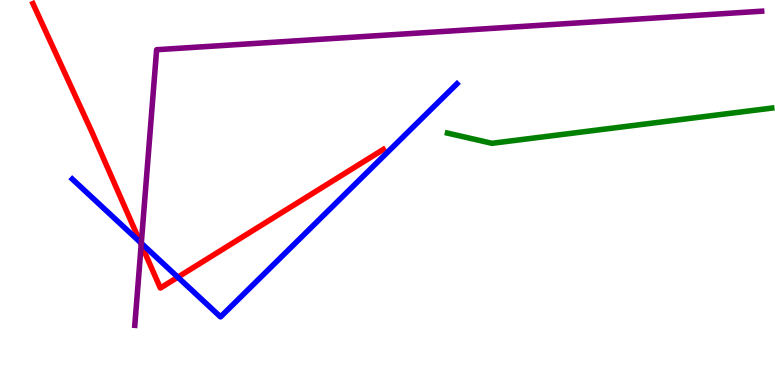[{'lines': ['blue', 'red'], 'intersections': [{'x': 1.81, 'y': 3.71}, {'x': 2.29, 'y': 2.8}]}, {'lines': ['green', 'red'], 'intersections': []}, {'lines': ['purple', 'red'], 'intersections': [{'x': 1.82, 'y': 3.65}]}, {'lines': ['blue', 'green'], 'intersections': []}, {'lines': ['blue', 'purple'], 'intersections': [{'x': 1.82, 'y': 3.68}]}, {'lines': ['green', 'purple'], 'intersections': []}]